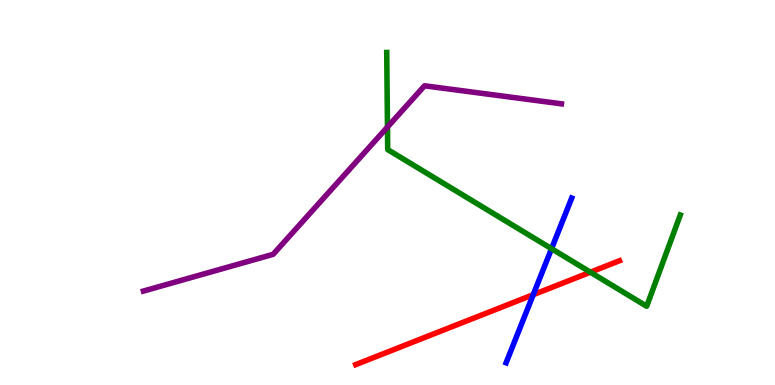[{'lines': ['blue', 'red'], 'intersections': [{'x': 6.88, 'y': 2.35}]}, {'lines': ['green', 'red'], 'intersections': [{'x': 7.62, 'y': 2.93}]}, {'lines': ['purple', 'red'], 'intersections': []}, {'lines': ['blue', 'green'], 'intersections': [{'x': 7.12, 'y': 3.54}]}, {'lines': ['blue', 'purple'], 'intersections': []}, {'lines': ['green', 'purple'], 'intersections': [{'x': 5.0, 'y': 6.7}]}]